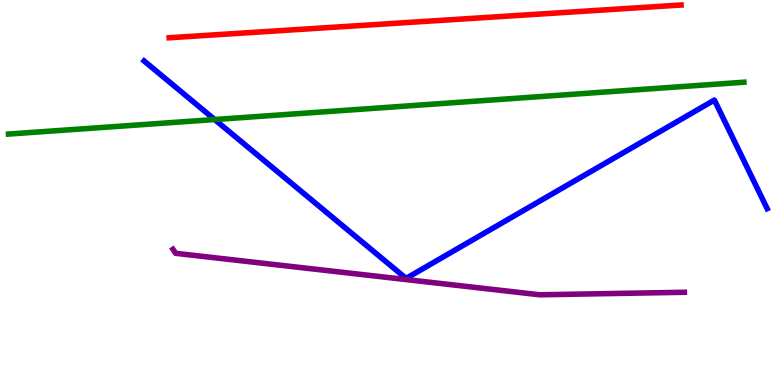[{'lines': ['blue', 'red'], 'intersections': []}, {'lines': ['green', 'red'], 'intersections': []}, {'lines': ['purple', 'red'], 'intersections': []}, {'lines': ['blue', 'green'], 'intersections': [{'x': 2.77, 'y': 6.9}]}, {'lines': ['blue', 'purple'], 'intersections': []}, {'lines': ['green', 'purple'], 'intersections': []}]